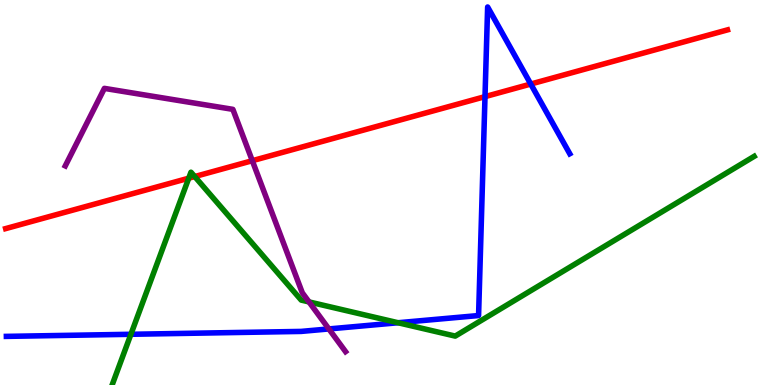[{'lines': ['blue', 'red'], 'intersections': [{'x': 6.26, 'y': 7.49}, {'x': 6.85, 'y': 7.82}]}, {'lines': ['green', 'red'], 'intersections': [{'x': 2.44, 'y': 5.37}, {'x': 2.51, 'y': 5.41}]}, {'lines': ['purple', 'red'], 'intersections': [{'x': 3.26, 'y': 5.83}]}, {'lines': ['blue', 'green'], 'intersections': [{'x': 1.69, 'y': 1.32}, {'x': 5.14, 'y': 1.62}]}, {'lines': ['blue', 'purple'], 'intersections': [{'x': 4.24, 'y': 1.46}]}, {'lines': ['green', 'purple'], 'intersections': [{'x': 3.99, 'y': 2.16}]}]